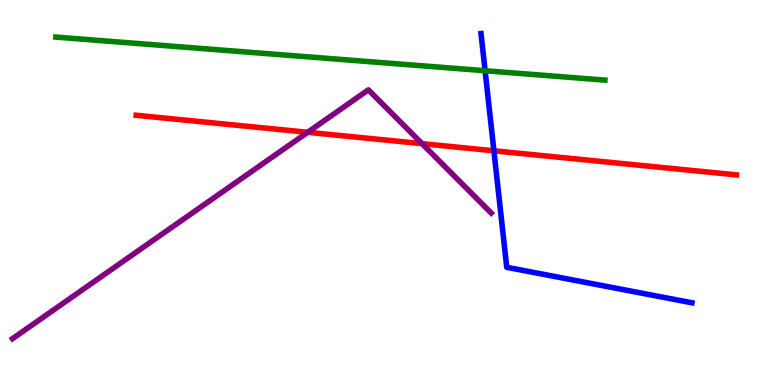[{'lines': ['blue', 'red'], 'intersections': [{'x': 6.37, 'y': 6.08}]}, {'lines': ['green', 'red'], 'intersections': []}, {'lines': ['purple', 'red'], 'intersections': [{'x': 3.97, 'y': 6.56}, {'x': 5.45, 'y': 6.27}]}, {'lines': ['blue', 'green'], 'intersections': [{'x': 6.26, 'y': 8.16}]}, {'lines': ['blue', 'purple'], 'intersections': []}, {'lines': ['green', 'purple'], 'intersections': []}]